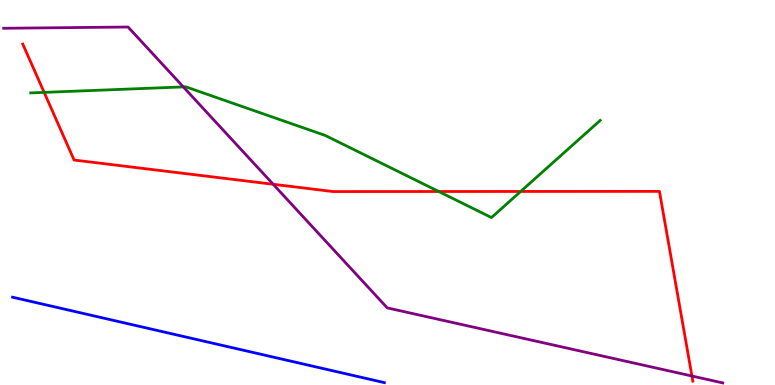[{'lines': ['blue', 'red'], 'intersections': []}, {'lines': ['green', 'red'], 'intersections': [{'x': 0.57, 'y': 7.6}, {'x': 5.66, 'y': 5.03}, {'x': 6.72, 'y': 5.03}]}, {'lines': ['purple', 'red'], 'intersections': [{'x': 3.52, 'y': 5.21}, {'x': 8.93, 'y': 0.233}]}, {'lines': ['blue', 'green'], 'intersections': []}, {'lines': ['blue', 'purple'], 'intersections': []}, {'lines': ['green', 'purple'], 'intersections': [{'x': 2.37, 'y': 7.74}]}]